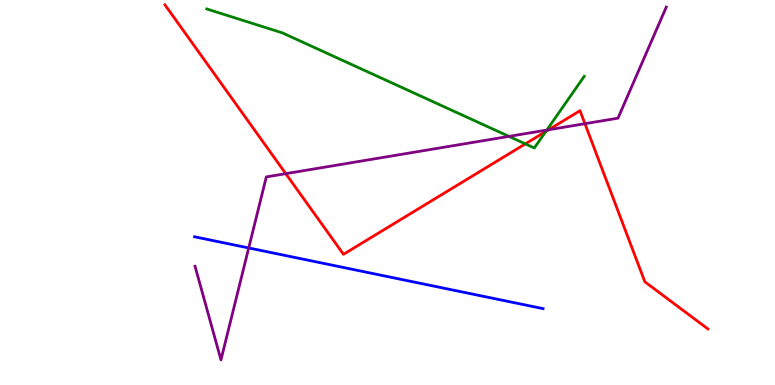[{'lines': ['blue', 'red'], 'intersections': []}, {'lines': ['green', 'red'], 'intersections': [{'x': 6.78, 'y': 6.26}, {'x': 7.04, 'y': 6.59}]}, {'lines': ['purple', 'red'], 'intersections': [{'x': 3.69, 'y': 5.49}, {'x': 7.08, 'y': 6.63}, {'x': 7.55, 'y': 6.79}]}, {'lines': ['blue', 'green'], 'intersections': []}, {'lines': ['blue', 'purple'], 'intersections': [{'x': 3.21, 'y': 3.56}]}, {'lines': ['green', 'purple'], 'intersections': [{'x': 6.57, 'y': 6.46}, {'x': 7.06, 'y': 6.62}]}]